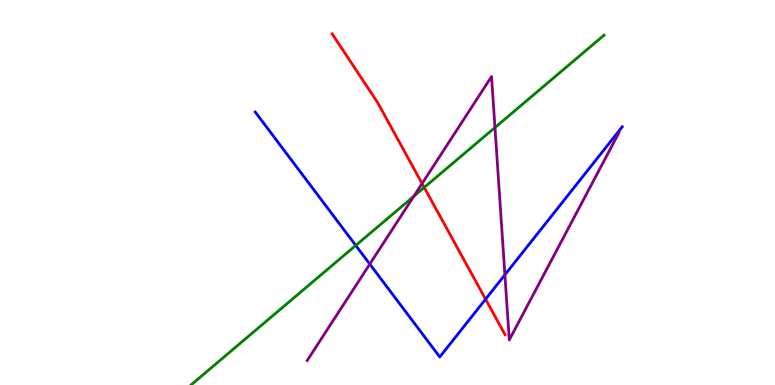[{'lines': ['blue', 'red'], 'intersections': [{'x': 6.27, 'y': 2.23}]}, {'lines': ['green', 'red'], 'intersections': [{'x': 5.47, 'y': 5.13}]}, {'lines': ['purple', 'red'], 'intersections': [{'x': 5.45, 'y': 5.23}]}, {'lines': ['blue', 'green'], 'intersections': [{'x': 4.59, 'y': 3.62}]}, {'lines': ['blue', 'purple'], 'intersections': [{'x': 4.77, 'y': 3.14}, {'x': 6.51, 'y': 2.86}]}, {'lines': ['green', 'purple'], 'intersections': [{'x': 5.34, 'y': 4.9}, {'x': 6.39, 'y': 6.69}]}]